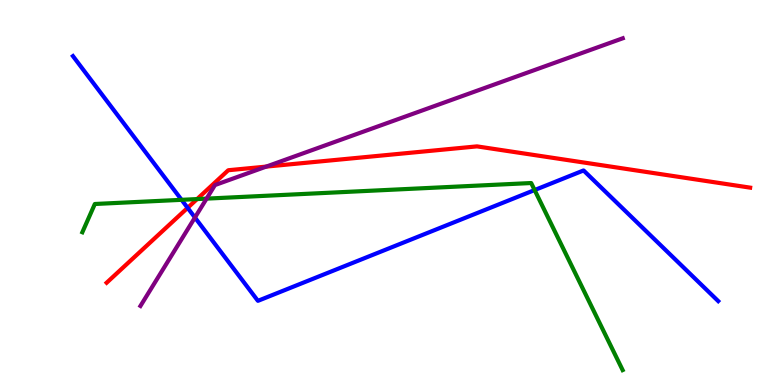[{'lines': ['blue', 'red'], 'intersections': [{'x': 2.42, 'y': 4.6}]}, {'lines': ['green', 'red'], 'intersections': [{'x': 2.54, 'y': 4.83}]}, {'lines': ['purple', 'red'], 'intersections': [{'x': 3.44, 'y': 5.67}]}, {'lines': ['blue', 'green'], 'intersections': [{'x': 2.34, 'y': 4.81}, {'x': 6.9, 'y': 5.06}]}, {'lines': ['blue', 'purple'], 'intersections': [{'x': 2.52, 'y': 4.35}]}, {'lines': ['green', 'purple'], 'intersections': [{'x': 2.67, 'y': 4.84}]}]